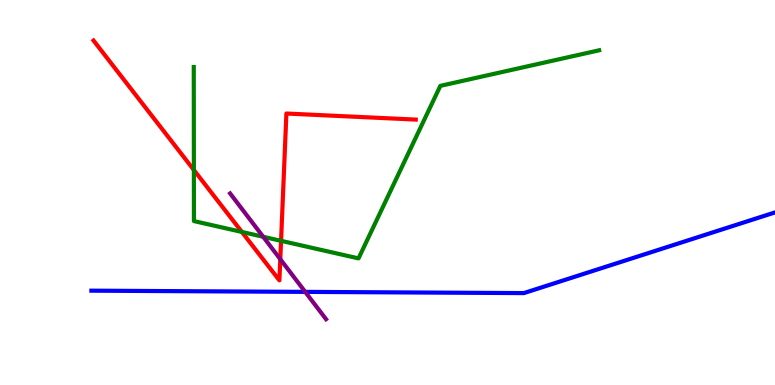[{'lines': ['blue', 'red'], 'intersections': []}, {'lines': ['green', 'red'], 'intersections': [{'x': 2.5, 'y': 5.58}, {'x': 3.12, 'y': 3.98}, {'x': 3.63, 'y': 3.74}]}, {'lines': ['purple', 'red'], 'intersections': [{'x': 3.62, 'y': 3.27}]}, {'lines': ['blue', 'green'], 'intersections': []}, {'lines': ['blue', 'purple'], 'intersections': [{'x': 3.94, 'y': 2.42}]}, {'lines': ['green', 'purple'], 'intersections': [{'x': 3.4, 'y': 3.85}]}]